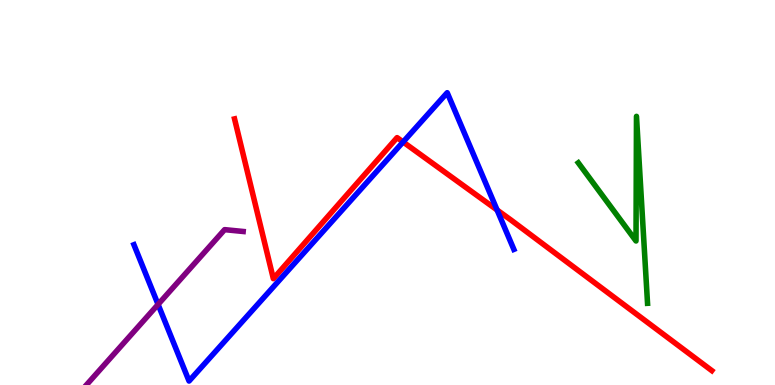[{'lines': ['blue', 'red'], 'intersections': [{'x': 5.2, 'y': 6.31}, {'x': 6.41, 'y': 4.55}]}, {'lines': ['green', 'red'], 'intersections': []}, {'lines': ['purple', 'red'], 'intersections': []}, {'lines': ['blue', 'green'], 'intersections': []}, {'lines': ['blue', 'purple'], 'intersections': [{'x': 2.04, 'y': 2.09}]}, {'lines': ['green', 'purple'], 'intersections': []}]